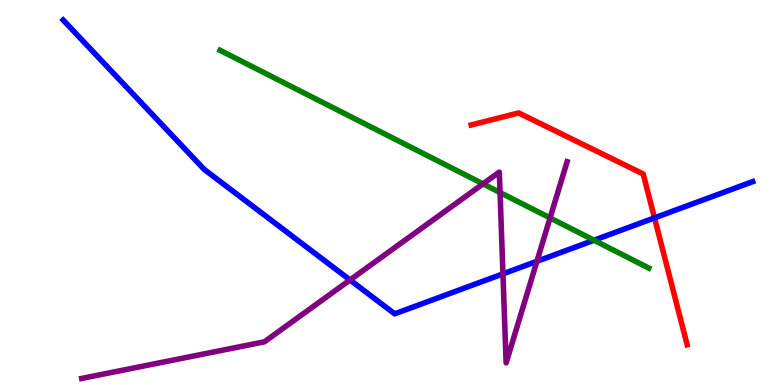[{'lines': ['blue', 'red'], 'intersections': [{'x': 8.45, 'y': 4.34}]}, {'lines': ['green', 'red'], 'intersections': []}, {'lines': ['purple', 'red'], 'intersections': []}, {'lines': ['blue', 'green'], 'intersections': [{'x': 7.66, 'y': 3.76}]}, {'lines': ['blue', 'purple'], 'intersections': [{'x': 4.52, 'y': 2.73}, {'x': 6.49, 'y': 2.89}, {'x': 6.93, 'y': 3.21}]}, {'lines': ['green', 'purple'], 'intersections': [{'x': 6.23, 'y': 5.22}, {'x': 6.45, 'y': 5.0}, {'x': 7.1, 'y': 4.34}]}]